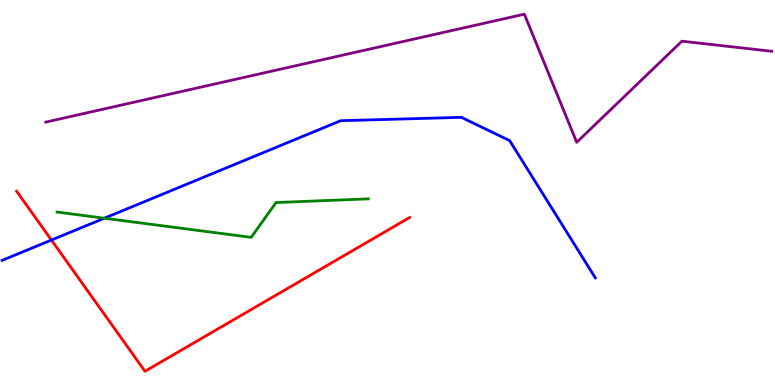[{'lines': ['blue', 'red'], 'intersections': [{'x': 0.663, 'y': 3.76}]}, {'lines': ['green', 'red'], 'intersections': []}, {'lines': ['purple', 'red'], 'intersections': []}, {'lines': ['blue', 'green'], 'intersections': [{'x': 1.35, 'y': 4.33}]}, {'lines': ['blue', 'purple'], 'intersections': []}, {'lines': ['green', 'purple'], 'intersections': []}]